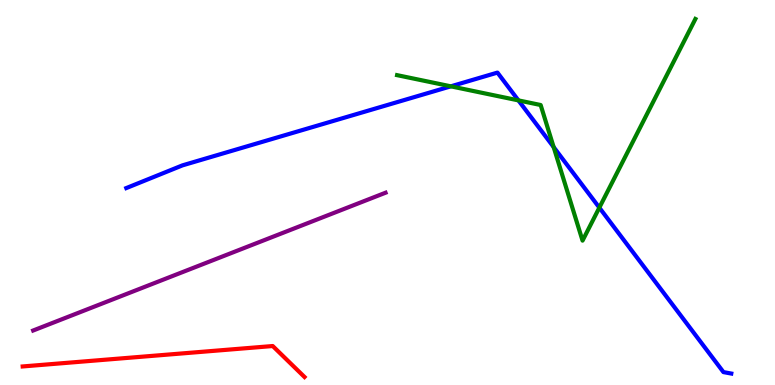[{'lines': ['blue', 'red'], 'intersections': []}, {'lines': ['green', 'red'], 'intersections': []}, {'lines': ['purple', 'red'], 'intersections': []}, {'lines': ['blue', 'green'], 'intersections': [{'x': 5.82, 'y': 7.76}, {'x': 6.69, 'y': 7.39}, {'x': 7.14, 'y': 6.18}, {'x': 7.73, 'y': 4.61}]}, {'lines': ['blue', 'purple'], 'intersections': []}, {'lines': ['green', 'purple'], 'intersections': []}]